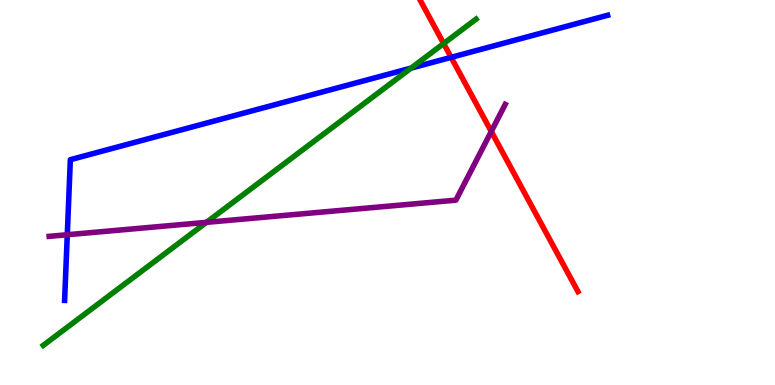[{'lines': ['blue', 'red'], 'intersections': [{'x': 5.82, 'y': 8.51}]}, {'lines': ['green', 'red'], 'intersections': [{'x': 5.72, 'y': 8.87}]}, {'lines': ['purple', 'red'], 'intersections': [{'x': 6.34, 'y': 6.58}]}, {'lines': ['blue', 'green'], 'intersections': [{'x': 5.3, 'y': 8.23}]}, {'lines': ['blue', 'purple'], 'intersections': [{'x': 0.868, 'y': 3.9}]}, {'lines': ['green', 'purple'], 'intersections': [{'x': 2.66, 'y': 4.22}]}]